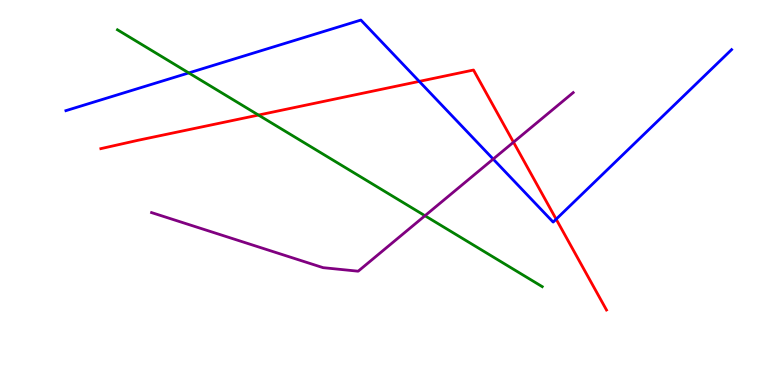[{'lines': ['blue', 'red'], 'intersections': [{'x': 5.41, 'y': 7.89}, {'x': 7.18, 'y': 4.31}]}, {'lines': ['green', 'red'], 'intersections': [{'x': 3.34, 'y': 7.01}]}, {'lines': ['purple', 'red'], 'intersections': [{'x': 6.63, 'y': 6.31}]}, {'lines': ['blue', 'green'], 'intersections': [{'x': 2.44, 'y': 8.11}]}, {'lines': ['blue', 'purple'], 'intersections': [{'x': 6.36, 'y': 5.87}]}, {'lines': ['green', 'purple'], 'intersections': [{'x': 5.48, 'y': 4.4}]}]